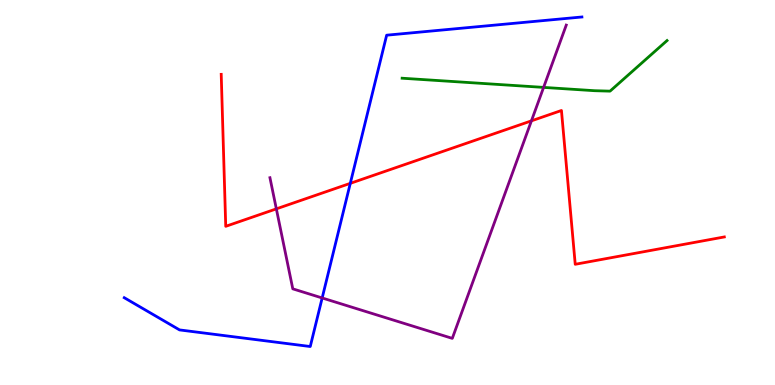[{'lines': ['blue', 'red'], 'intersections': [{'x': 4.52, 'y': 5.24}]}, {'lines': ['green', 'red'], 'intersections': []}, {'lines': ['purple', 'red'], 'intersections': [{'x': 3.57, 'y': 4.58}, {'x': 6.86, 'y': 6.86}]}, {'lines': ['blue', 'green'], 'intersections': []}, {'lines': ['blue', 'purple'], 'intersections': [{'x': 4.16, 'y': 2.26}]}, {'lines': ['green', 'purple'], 'intersections': [{'x': 7.01, 'y': 7.73}]}]